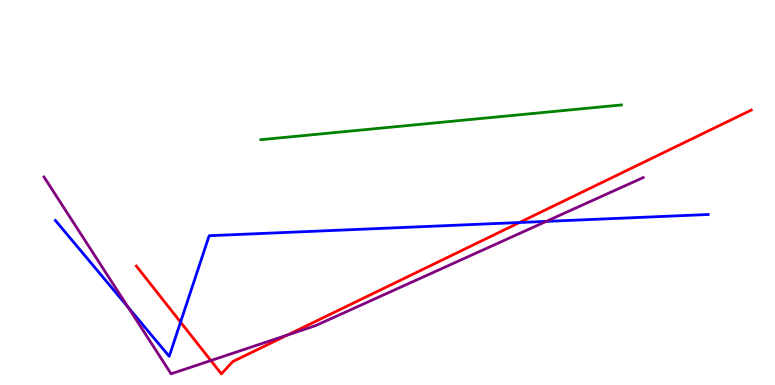[{'lines': ['blue', 'red'], 'intersections': [{'x': 2.33, 'y': 1.63}, {'x': 6.7, 'y': 4.22}]}, {'lines': ['green', 'red'], 'intersections': []}, {'lines': ['purple', 'red'], 'intersections': [{'x': 2.72, 'y': 0.635}, {'x': 3.71, 'y': 1.3}]}, {'lines': ['blue', 'green'], 'intersections': []}, {'lines': ['blue', 'purple'], 'intersections': [{'x': 1.65, 'y': 2.02}, {'x': 7.05, 'y': 4.25}]}, {'lines': ['green', 'purple'], 'intersections': []}]